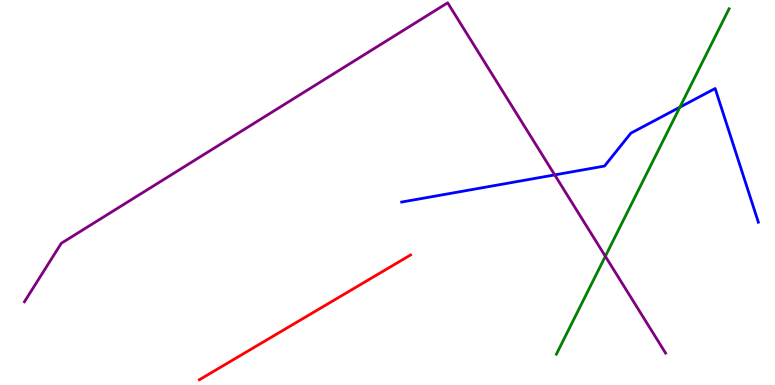[{'lines': ['blue', 'red'], 'intersections': []}, {'lines': ['green', 'red'], 'intersections': []}, {'lines': ['purple', 'red'], 'intersections': []}, {'lines': ['blue', 'green'], 'intersections': [{'x': 8.77, 'y': 7.22}]}, {'lines': ['blue', 'purple'], 'intersections': [{'x': 7.16, 'y': 5.46}]}, {'lines': ['green', 'purple'], 'intersections': [{'x': 7.81, 'y': 3.34}]}]